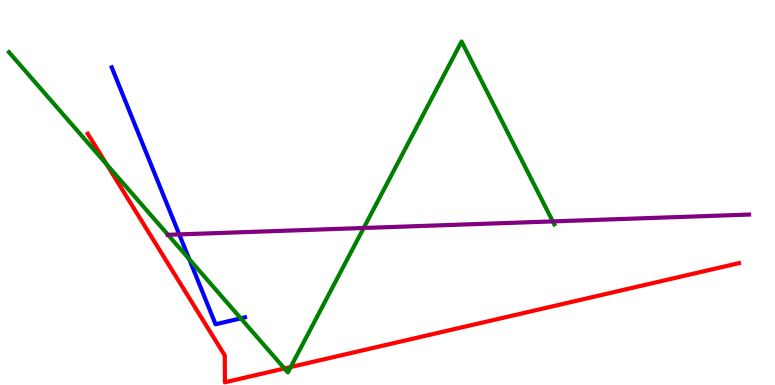[{'lines': ['blue', 'red'], 'intersections': []}, {'lines': ['green', 'red'], 'intersections': [{'x': 1.38, 'y': 5.73}, {'x': 3.67, 'y': 0.429}, {'x': 3.75, 'y': 0.467}]}, {'lines': ['purple', 'red'], 'intersections': []}, {'lines': ['blue', 'green'], 'intersections': [{'x': 2.44, 'y': 3.27}, {'x': 3.11, 'y': 1.73}]}, {'lines': ['blue', 'purple'], 'intersections': [{'x': 2.31, 'y': 3.91}]}, {'lines': ['green', 'purple'], 'intersections': [{'x': 2.17, 'y': 3.9}, {'x': 4.69, 'y': 4.08}, {'x': 7.13, 'y': 4.25}]}]